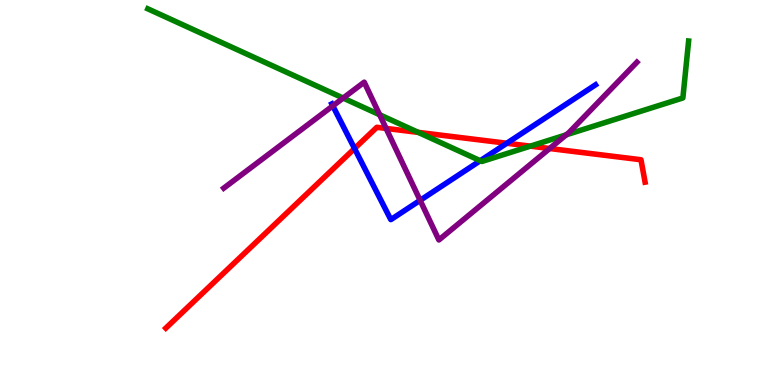[{'lines': ['blue', 'red'], 'intersections': [{'x': 4.57, 'y': 6.14}, {'x': 6.54, 'y': 6.28}]}, {'lines': ['green', 'red'], 'intersections': [{'x': 5.4, 'y': 6.56}, {'x': 6.84, 'y': 6.2}]}, {'lines': ['purple', 'red'], 'intersections': [{'x': 4.98, 'y': 6.66}, {'x': 7.09, 'y': 6.14}]}, {'lines': ['blue', 'green'], 'intersections': [{'x': 6.2, 'y': 5.83}]}, {'lines': ['blue', 'purple'], 'intersections': [{'x': 4.29, 'y': 7.25}, {'x': 5.42, 'y': 4.8}]}, {'lines': ['green', 'purple'], 'intersections': [{'x': 4.43, 'y': 7.45}, {'x': 4.9, 'y': 7.02}, {'x': 7.31, 'y': 6.5}]}]